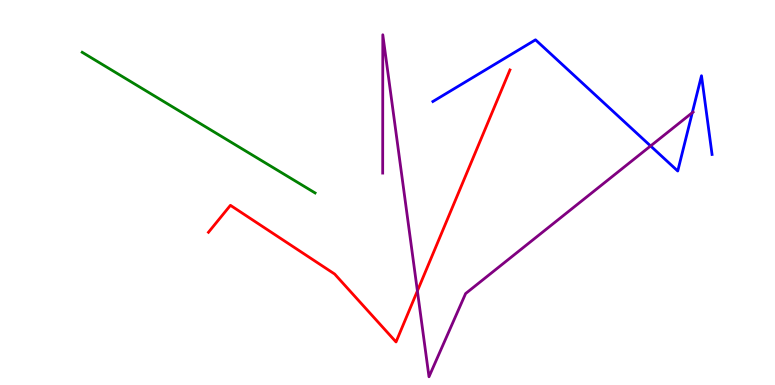[{'lines': ['blue', 'red'], 'intersections': []}, {'lines': ['green', 'red'], 'intersections': []}, {'lines': ['purple', 'red'], 'intersections': [{'x': 5.39, 'y': 2.44}]}, {'lines': ['blue', 'green'], 'intersections': []}, {'lines': ['blue', 'purple'], 'intersections': [{'x': 8.39, 'y': 6.21}, {'x': 8.93, 'y': 7.07}]}, {'lines': ['green', 'purple'], 'intersections': []}]